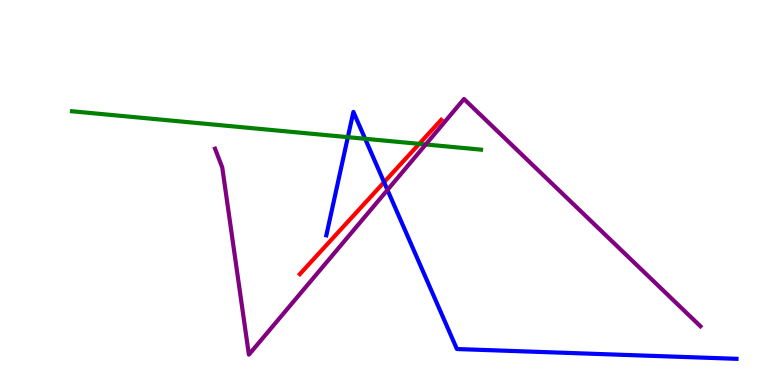[{'lines': ['blue', 'red'], 'intersections': [{'x': 4.96, 'y': 5.27}]}, {'lines': ['green', 'red'], 'intersections': [{'x': 5.41, 'y': 6.26}]}, {'lines': ['purple', 'red'], 'intersections': []}, {'lines': ['blue', 'green'], 'intersections': [{'x': 4.49, 'y': 6.44}, {'x': 4.71, 'y': 6.4}]}, {'lines': ['blue', 'purple'], 'intersections': [{'x': 5.0, 'y': 5.07}]}, {'lines': ['green', 'purple'], 'intersections': [{'x': 5.49, 'y': 6.25}]}]